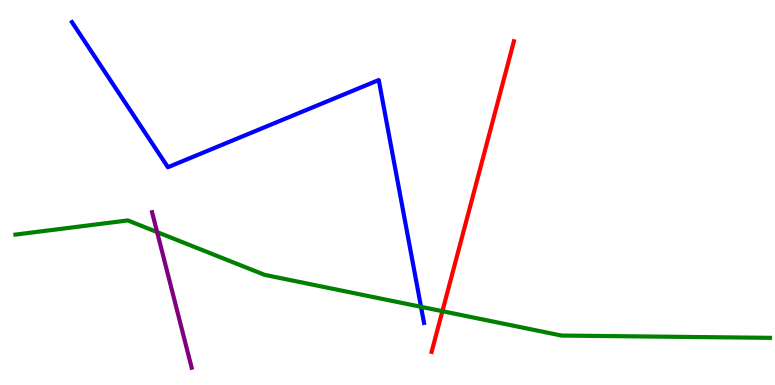[{'lines': ['blue', 'red'], 'intersections': []}, {'lines': ['green', 'red'], 'intersections': [{'x': 5.71, 'y': 1.92}]}, {'lines': ['purple', 'red'], 'intersections': []}, {'lines': ['blue', 'green'], 'intersections': [{'x': 5.43, 'y': 2.03}]}, {'lines': ['blue', 'purple'], 'intersections': []}, {'lines': ['green', 'purple'], 'intersections': [{'x': 2.03, 'y': 3.97}]}]